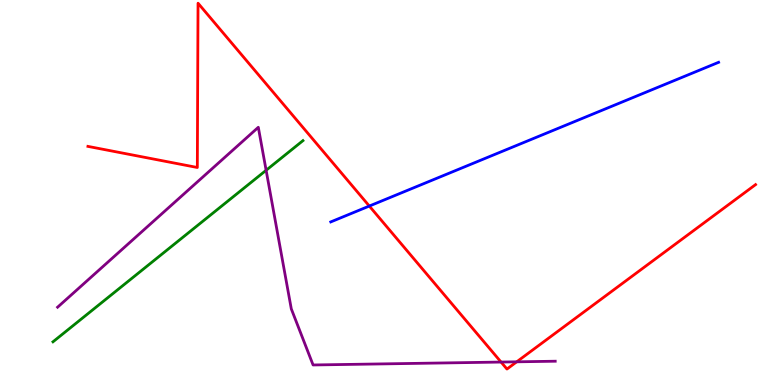[{'lines': ['blue', 'red'], 'intersections': [{'x': 4.77, 'y': 4.65}]}, {'lines': ['green', 'red'], 'intersections': []}, {'lines': ['purple', 'red'], 'intersections': [{'x': 6.47, 'y': 0.596}, {'x': 6.67, 'y': 0.602}]}, {'lines': ['blue', 'green'], 'intersections': []}, {'lines': ['blue', 'purple'], 'intersections': []}, {'lines': ['green', 'purple'], 'intersections': [{'x': 3.43, 'y': 5.58}]}]